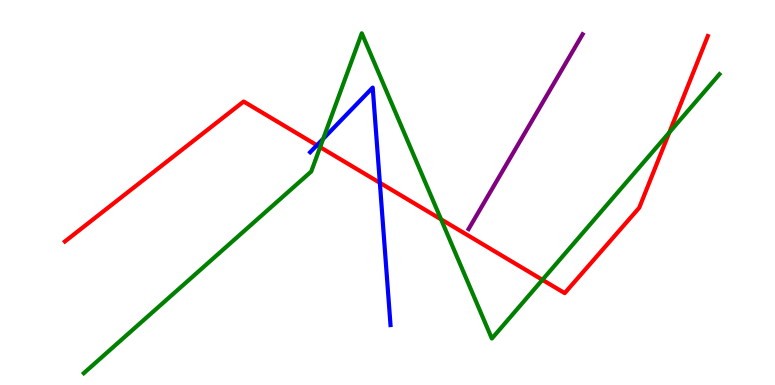[{'lines': ['blue', 'red'], 'intersections': [{'x': 4.09, 'y': 6.23}, {'x': 4.9, 'y': 5.25}]}, {'lines': ['green', 'red'], 'intersections': [{'x': 4.13, 'y': 6.18}, {'x': 5.69, 'y': 4.3}, {'x': 7.0, 'y': 2.73}, {'x': 8.64, 'y': 6.56}]}, {'lines': ['purple', 'red'], 'intersections': []}, {'lines': ['blue', 'green'], 'intersections': [{'x': 4.17, 'y': 6.4}]}, {'lines': ['blue', 'purple'], 'intersections': []}, {'lines': ['green', 'purple'], 'intersections': []}]